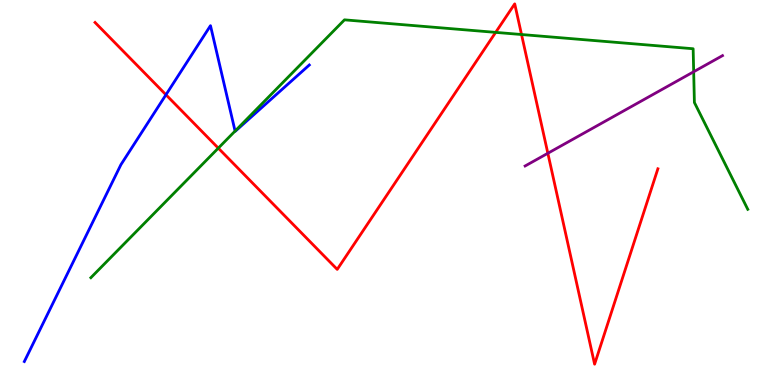[{'lines': ['blue', 'red'], 'intersections': [{'x': 2.14, 'y': 7.54}]}, {'lines': ['green', 'red'], 'intersections': [{'x': 2.82, 'y': 6.15}, {'x': 6.4, 'y': 9.16}, {'x': 6.73, 'y': 9.1}]}, {'lines': ['purple', 'red'], 'intersections': [{'x': 7.07, 'y': 6.02}]}, {'lines': ['blue', 'green'], 'intersections': [{'x': 3.03, 'y': 6.6}]}, {'lines': ['blue', 'purple'], 'intersections': []}, {'lines': ['green', 'purple'], 'intersections': [{'x': 8.95, 'y': 8.14}]}]